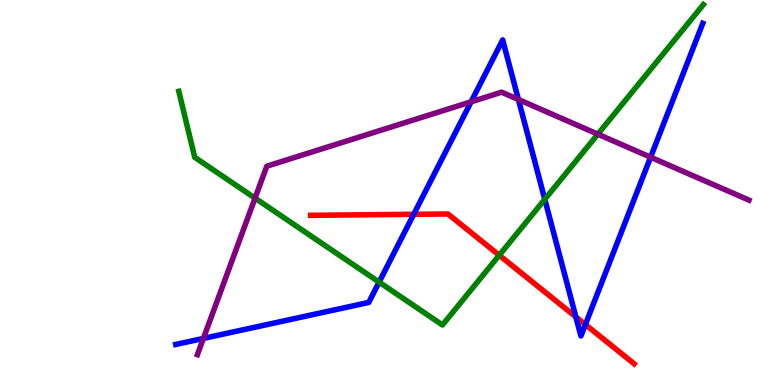[{'lines': ['blue', 'red'], 'intersections': [{'x': 5.34, 'y': 4.43}, {'x': 7.43, 'y': 1.77}, {'x': 7.55, 'y': 1.57}]}, {'lines': ['green', 'red'], 'intersections': [{'x': 6.44, 'y': 3.37}]}, {'lines': ['purple', 'red'], 'intersections': []}, {'lines': ['blue', 'green'], 'intersections': [{'x': 4.89, 'y': 2.67}, {'x': 7.03, 'y': 4.82}]}, {'lines': ['blue', 'purple'], 'intersections': [{'x': 2.62, 'y': 1.21}, {'x': 6.08, 'y': 7.36}, {'x': 6.69, 'y': 7.42}, {'x': 8.39, 'y': 5.92}]}, {'lines': ['green', 'purple'], 'intersections': [{'x': 3.29, 'y': 4.85}, {'x': 7.71, 'y': 6.51}]}]